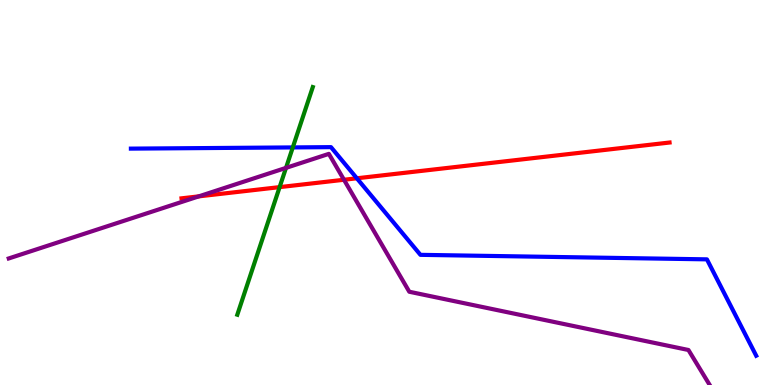[{'lines': ['blue', 'red'], 'intersections': [{'x': 4.6, 'y': 5.37}]}, {'lines': ['green', 'red'], 'intersections': [{'x': 3.61, 'y': 5.14}]}, {'lines': ['purple', 'red'], 'intersections': [{'x': 2.56, 'y': 4.9}, {'x': 4.44, 'y': 5.33}]}, {'lines': ['blue', 'green'], 'intersections': [{'x': 3.78, 'y': 6.17}]}, {'lines': ['blue', 'purple'], 'intersections': []}, {'lines': ['green', 'purple'], 'intersections': [{'x': 3.69, 'y': 5.64}]}]